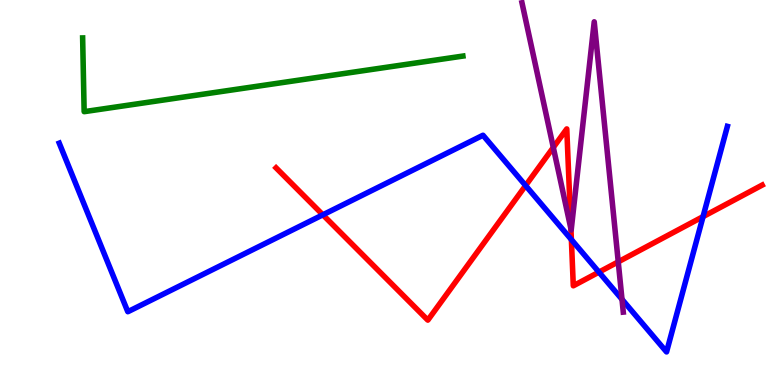[{'lines': ['blue', 'red'], 'intersections': [{'x': 4.17, 'y': 4.42}, {'x': 6.78, 'y': 5.18}, {'x': 7.37, 'y': 3.78}, {'x': 7.73, 'y': 2.93}, {'x': 9.07, 'y': 4.37}]}, {'lines': ['green', 'red'], 'intersections': []}, {'lines': ['purple', 'red'], 'intersections': [{'x': 7.14, 'y': 6.17}, {'x': 7.37, 'y': 4.05}, {'x': 7.98, 'y': 3.2}]}, {'lines': ['blue', 'green'], 'intersections': []}, {'lines': ['blue', 'purple'], 'intersections': [{'x': 8.03, 'y': 2.22}]}, {'lines': ['green', 'purple'], 'intersections': []}]